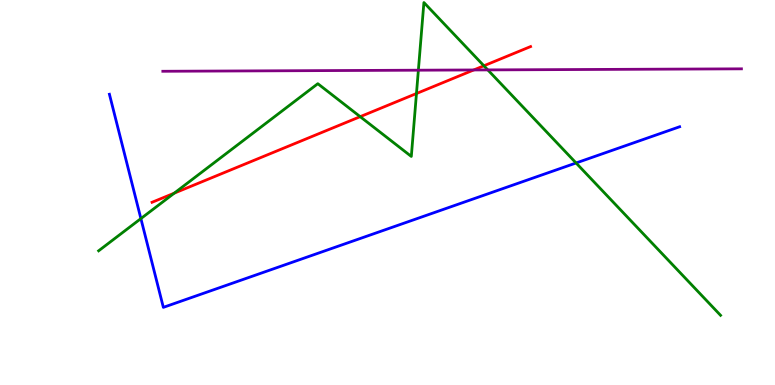[{'lines': ['blue', 'red'], 'intersections': []}, {'lines': ['green', 'red'], 'intersections': [{'x': 2.25, 'y': 4.98}, {'x': 4.65, 'y': 6.97}, {'x': 5.37, 'y': 7.57}, {'x': 6.24, 'y': 8.29}]}, {'lines': ['purple', 'red'], 'intersections': [{'x': 6.11, 'y': 8.18}]}, {'lines': ['blue', 'green'], 'intersections': [{'x': 1.82, 'y': 4.32}, {'x': 7.43, 'y': 5.77}]}, {'lines': ['blue', 'purple'], 'intersections': []}, {'lines': ['green', 'purple'], 'intersections': [{'x': 5.4, 'y': 8.18}, {'x': 6.29, 'y': 8.18}]}]